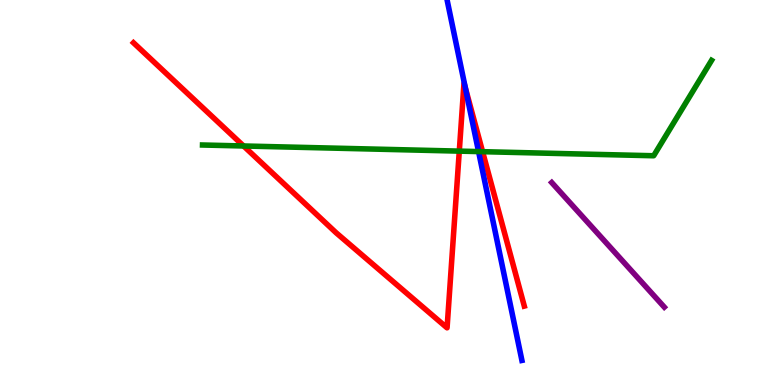[{'lines': ['blue', 'red'], 'intersections': [{'x': 6.0, 'y': 7.72}]}, {'lines': ['green', 'red'], 'intersections': [{'x': 3.14, 'y': 6.21}, {'x': 5.93, 'y': 6.07}, {'x': 6.23, 'y': 6.06}]}, {'lines': ['purple', 'red'], 'intersections': []}, {'lines': ['blue', 'green'], 'intersections': [{'x': 6.18, 'y': 6.06}]}, {'lines': ['blue', 'purple'], 'intersections': []}, {'lines': ['green', 'purple'], 'intersections': []}]